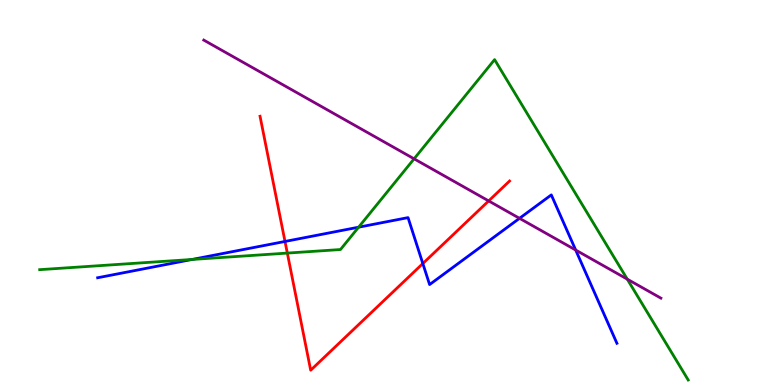[{'lines': ['blue', 'red'], 'intersections': [{'x': 3.68, 'y': 3.73}, {'x': 5.46, 'y': 3.15}]}, {'lines': ['green', 'red'], 'intersections': [{'x': 3.71, 'y': 3.43}]}, {'lines': ['purple', 'red'], 'intersections': [{'x': 6.31, 'y': 4.78}]}, {'lines': ['blue', 'green'], 'intersections': [{'x': 2.48, 'y': 3.26}, {'x': 4.63, 'y': 4.1}]}, {'lines': ['blue', 'purple'], 'intersections': [{'x': 6.7, 'y': 4.33}, {'x': 7.43, 'y': 3.51}]}, {'lines': ['green', 'purple'], 'intersections': [{'x': 5.34, 'y': 5.87}, {'x': 8.09, 'y': 2.75}]}]